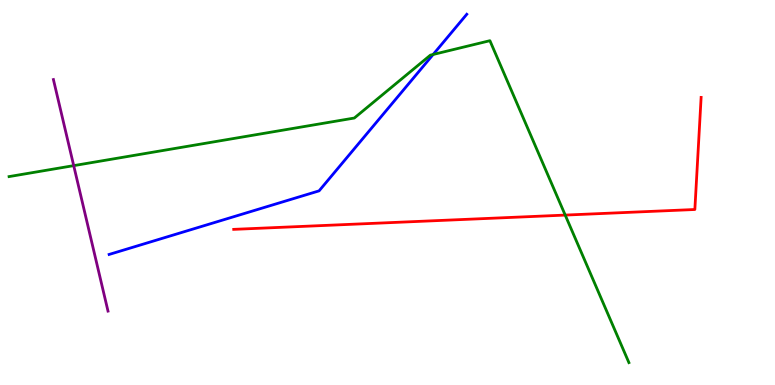[{'lines': ['blue', 'red'], 'intersections': []}, {'lines': ['green', 'red'], 'intersections': [{'x': 7.29, 'y': 4.41}]}, {'lines': ['purple', 'red'], 'intersections': []}, {'lines': ['blue', 'green'], 'intersections': [{'x': 5.59, 'y': 8.59}]}, {'lines': ['blue', 'purple'], 'intersections': []}, {'lines': ['green', 'purple'], 'intersections': [{'x': 0.951, 'y': 5.7}]}]